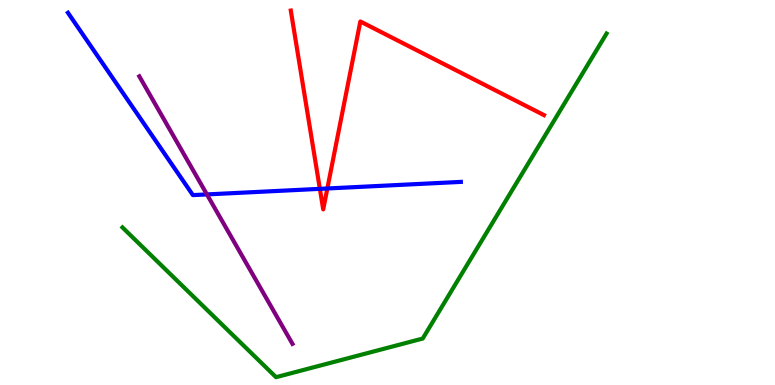[{'lines': ['blue', 'red'], 'intersections': [{'x': 4.13, 'y': 5.09}, {'x': 4.22, 'y': 5.1}]}, {'lines': ['green', 'red'], 'intersections': []}, {'lines': ['purple', 'red'], 'intersections': []}, {'lines': ['blue', 'green'], 'intersections': []}, {'lines': ['blue', 'purple'], 'intersections': [{'x': 2.67, 'y': 4.95}]}, {'lines': ['green', 'purple'], 'intersections': []}]